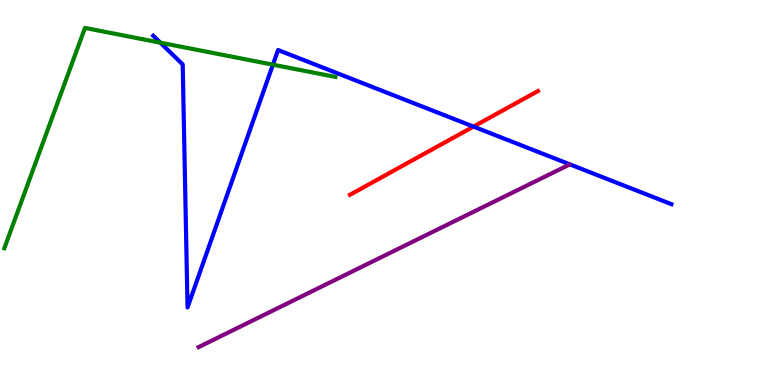[{'lines': ['blue', 'red'], 'intersections': [{'x': 6.11, 'y': 6.71}]}, {'lines': ['green', 'red'], 'intersections': []}, {'lines': ['purple', 'red'], 'intersections': []}, {'lines': ['blue', 'green'], 'intersections': [{'x': 2.07, 'y': 8.89}, {'x': 3.52, 'y': 8.32}]}, {'lines': ['blue', 'purple'], 'intersections': []}, {'lines': ['green', 'purple'], 'intersections': []}]